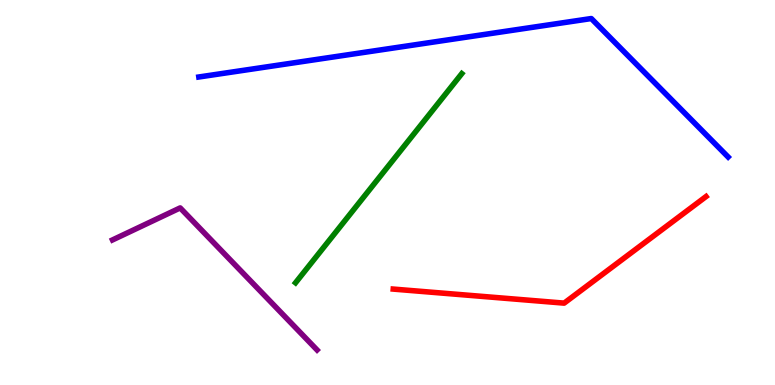[{'lines': ['blue', 'red'], 'intersections': []}, {'lines': ['green', 'red'], 'intersections': []}, {'lines': ['purple', 'red'], 'intersections': []}, {'lines': ['blue', 'green'], 'intersections': []}, {'lines': ['blue', 'purple'], 'intersections': []}, {'lines': ['green', 'purple'], 'intersections': []}]